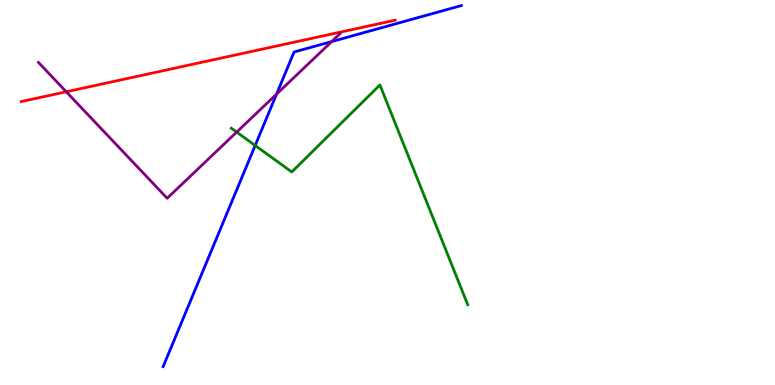[{'lines': ['blue', 'red'], 'intersections': []}, {'lines': ['green', 'red'], 'intersections': []}, {'lines': ['purple', 'red'], 'intersections': [{'x': 0.855, 'y': 7.62}]}, {'lines': ['blue', 'green'], 'intersections': [{'x': 3.29, 'y': 6.22}]}, {'lines': ['blue', 'purple'], 'intersections': [{'x': 3.57, 'y': 7.56}, {'x': 4.28, 'y': 8.92}]}, {'lines': ['green', 'purple'], 'intersections': [{'x': 3.05, 'y': 6.57}]}]